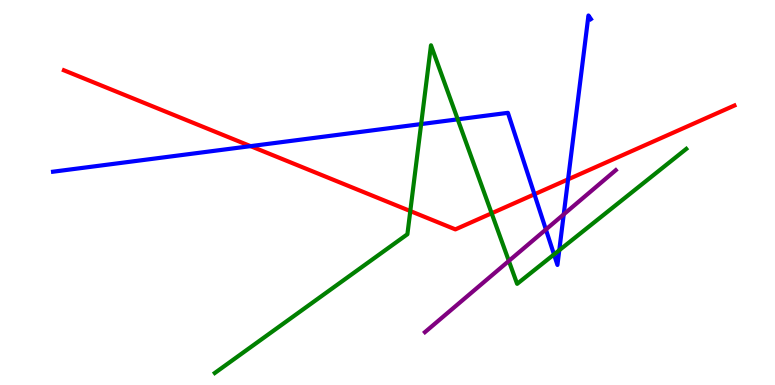[{'lines': ['blue', 'red'], 'intersections': [{'x': 3.23, 'y': 6.2}, {'x': 6.9, 'y': 4.95}, {'x': 7.33, 'y': 5.34}]}, {'lines': ['green', 'red'], 'intersections': [{'x': 5.29, 'y': 4.52}, {'x': 6.34, 'y': 4.46}]}, {'lines': ['purple', 'red'], 'intersections': []}, {'lines': ['blue', 'green'], 'intersections': [{'x': 5.43, 'y': 6.78}, {'x': 5.91, 'y': 6.9}, {'x': 7.15, 'y': 3.39}, {'x': 7.22, 'y': 3.5}]}, {'lines': ['blue', 'purple'], 'intersections': [{'x': 7.04, 'y': 4.04}, {'x': 7.27, 'y': 4.43}]}, {'lines': ['green', 'purple'], 'intersections': [{'x': 6.57, 'y': 3.22}]}]